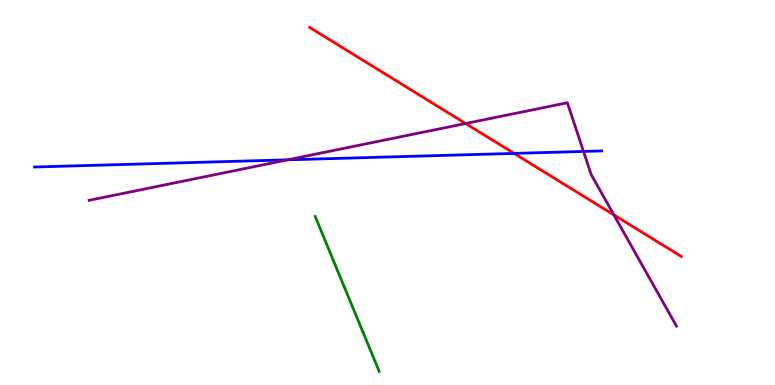[{'lines': ['blue', 'red'], 'intersections': [{'x': 6.63, 'y': 6.02}]}, {'lines': ['green', 'red'], 'intersections': []}, {'lines': ['purple', 'red'], 'intersections': [{'x': 6.01, 'y': 6.79}, {'x': 7.92, 'y': 4.42}]}, {'lines': ['blue', 'green'], 'intersections': []}, {'lines': ['blue', 'purple'], 'intersections': [{'x': 3.71, 'y': 5.85}, {'x': 7.53, 'y': 6.07}]}, {'lines': ['green', 'purple'], 'intersections': []}]